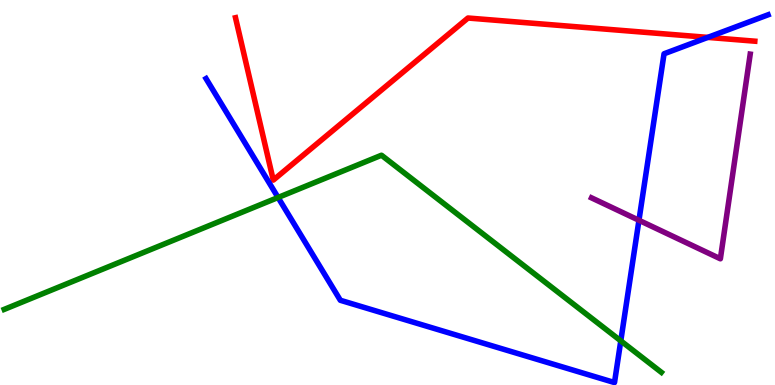[{'lines': ['blue', 'red'], 'intersections': [{'x': 9.13, 'y': 9.03}]}, {'lines': ['green', 'red'], 'intersections': []}, {'lines': ['purple', 'red'], 'intersections': []}, {'lines': ['blue', 'green'], 'intersections': [{'x': 3.59, 'y': 4.87}, {'x': 8.01, 'y': 1.15}]}, {'lines': ['blue', 'purple'], 'intersections': [{'x': 8.24, 'y': 4.28}]}, {'lines': ['green', 'purple'], 'intersections': []}]